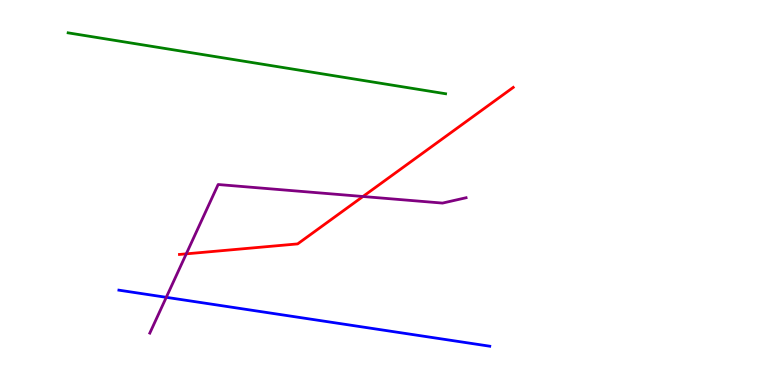[{'lines': ['blue', 'red'], 'intersections': []}, {'lines': ['green', 'red'], 'intersections': []}, {'lines': ['purple', 'red'], 'intersections': [{'x': 2.4, 'y': 3.41}, {'x': 4.68, 'y': 4.9}]}, {'lines': ['blue', 'green'], 'intersections': []}, {'lines': ['blue', 'purple'], 'intersections': [{'x': 2.15, 'y': 2.28}]}, {'lines': ['green', 'purple'], 'intersections': []}]